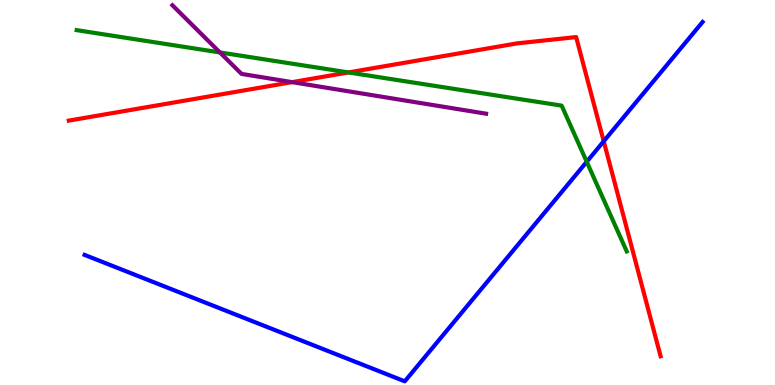[{'lines': ['blue', 'red'], 'intersections': [{'x': 7.79, 'y': 6.33}]}, {'lines': ['green', 'red'], 'intersections': [{'x': 4.5, 'y': 8.12}]}, {'lines': ['purple', 'red'], 'intersections': [{'x': 3.77, 'y': 7.87}]}, {'lines': ['blue', 'green'], 'intersections': [{'x': 7.57, 'y': 5.8}]}, {'lines': ['blue', 'purple'], 'intersections': []}, {'lines': ['green', 'purple'], 'intersections': [{'x': 2.84, 'y': 8.64}]}]